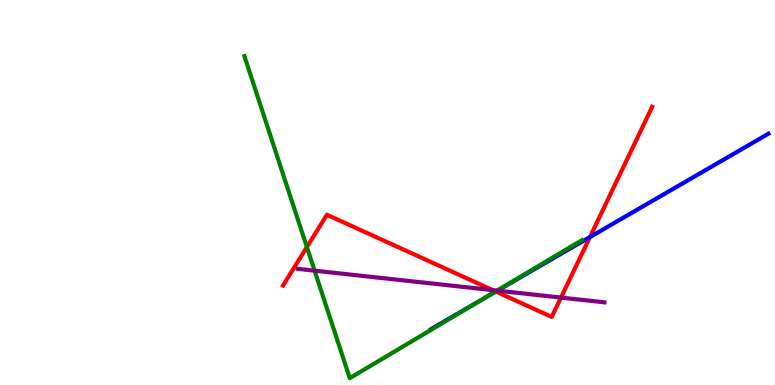[{'lines': ['blue', 'red'], 'intersections': [{'x': 6.4, 'y': 2.43}, {'x': 7.61, 'y': 3.84}]}, {'lines': ['green', 'red'], 'intersections': [{'x': 3.96, 'y': 3.58}, {'x': 6.4, 'y': 2.43}]}, {'lines': ['purple', 'red'], 'intersections': [{'x': 6.36, 'y': 2.46}, {'x': 7.24, 'y': 2.27}]}, {'lines': ['blue', 'green'], 'intersections': [{'x': 6.23, 'y': 2.23}]}, {'lines': ['blue', 'purple'], 'intersections': [{'x': 6.42, 'y': 2.45}]}, {'lines': ['green', 'purple'], 'intersections': [{'x': 4.06, 'y': 2.97}, {'x': 6.41, 'y': 2.45}]}]